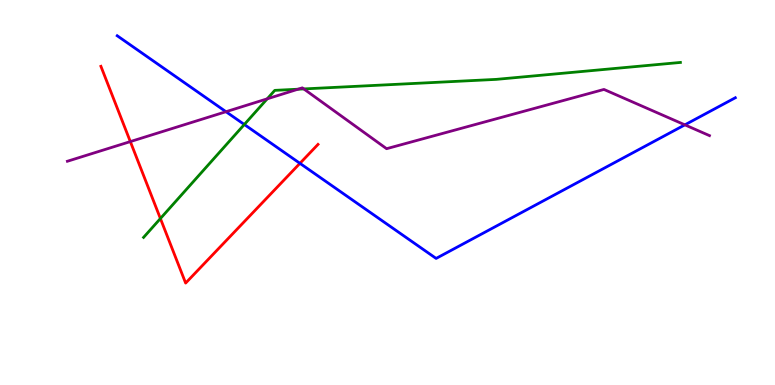[{'lines': ['blue', 'red'], 'intersections': [{'x': 3.87, 'y': 5.76}]}, {'lines': ['green', 'red'], 'intersections': [{'x': 2.07, 'y': 4.32}]}, {'lines': ['purple', 'red'], 'intersections': [{'x': 1.68, 'y': 6.32}]}, {'lines': ['blue', 'green'], 'intersections': [{'x': 3.15, 'y': 6.77}]}, {'lines': ['blue', 'purple'], 'intersections': [{'x': 2.92, 'y': 7.1}, {'x': 8.84, 'y': 6.76}]}, {'lines': ['green', 'purple'], 'intersections': [{'x': 3.45, 'y': 7.43}, {'x': 3.84, 'y': 7.68}, {'x': 3.92, 'y': 7.69}]}]